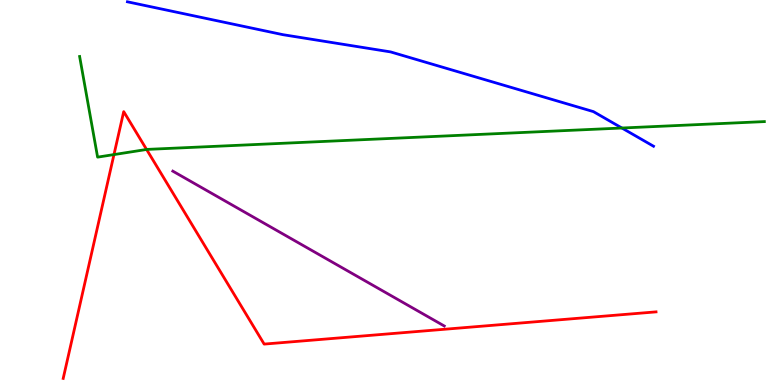[{'lines': ['blue', 'red'], 'intersections': []}, {'lines': ['green', 'red'], 'intersections': [{'x': 1.47, 'y': 5.99}, {'x': 1.89, 'y': 6.12}]}, {'lines': ['purple', 'red'], 'intersections': []}, {'lines': ['blue', 'green'], 'intersections': [{'x': 8.02, 'y': 6.67}]}, {'lines': ['blue', 'purple'], 'intersections': []}, {'lines': ['green', 'purple'], 'intersections': []}]